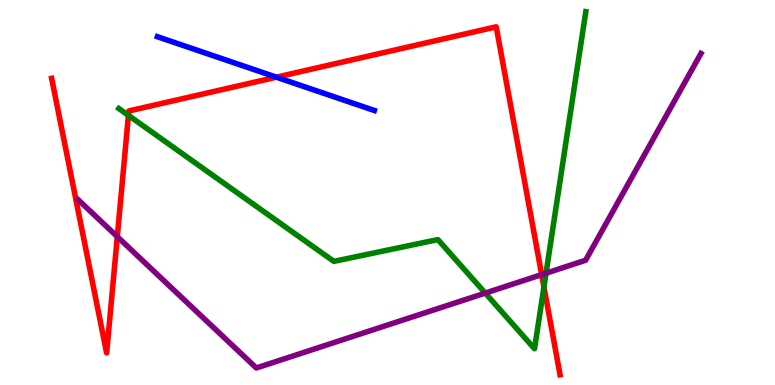[{'lines': ['blue', 'red'], 'intersections': [{'x': 3.57, 'y': 8.0}]}, {'lines': ['green', 'red'], 'intersections': [{'x': 1.66, 'y': 7.0}, {'x': 7.02, 'y': 2.55}]}, {'lines': ['purple', 'red'], 'intersections': [{'x': 1.51, 'y': 3.85}, {'x': 6.99, 'y': 2.87}]}, {'lines': ['blue', 'green'], 'intersections': []}, {'lines': ['blue', 'purple'], 'intersections': []}, {'lines': ['green', 'purple'], 'intersections': [{'x': 6.26, 'y': 2.39}, {'x': 7.05, 'y': 2.9}]}]